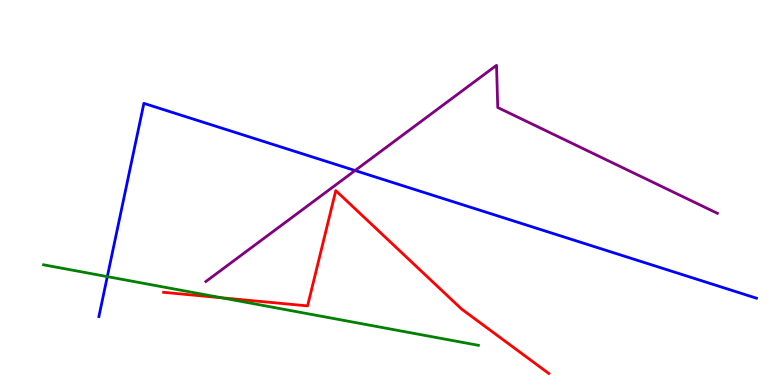[{'lines': ['blue', 'red'], 'intersections': []}, {'lines': ['green', 'red'], 'intersections': [{'x': 2.86, 'y': 2.26}]}, {'lines': ['purple', 'red'], 'intersections': []}, {'lines': ['blue', 'green'], 'intersections': [{'x': 1.38, 'y': 2.82}]}, {'lines': ['blue', 'purple'], 'intersections': [{'x': 4.58, 'y': 5.57}]}, {'lines': ['green', 'purple'], 'intersections': []}]